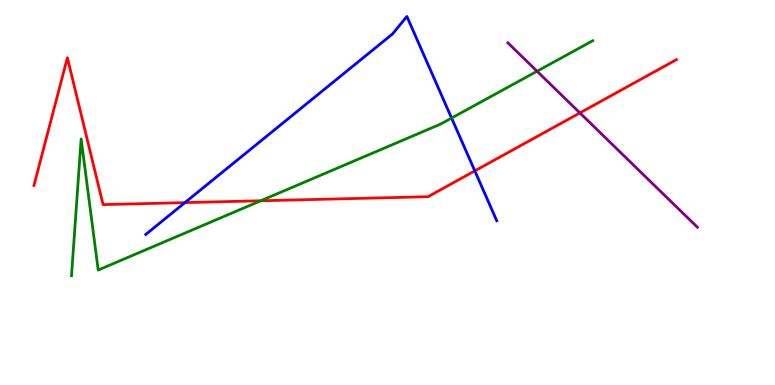[{'lines': ['blue', 'red'], 'intersections': [{'x': 2.39, 'y': 4.74}, {'x': 6.13, 'y': 5.56}]}, {'lines': ['green', 'red'], 'intersections': [{'x': 3.36, 'y': 4.79}]}, {'lines': ['purple', 'red'], 'intersections': [{'x': 7.48, 'y': 7.07}]}, {'lines': ['blue', 'green'], 'intersections': [{'x': 5.83, 'y': 6.93}]}, {'lines': ['blue', 'purple'], 'intersections': []}, {'lines': ['green', 'purple'], 'intersections': [{'x': 6.93, 'y': 8.15}]}]